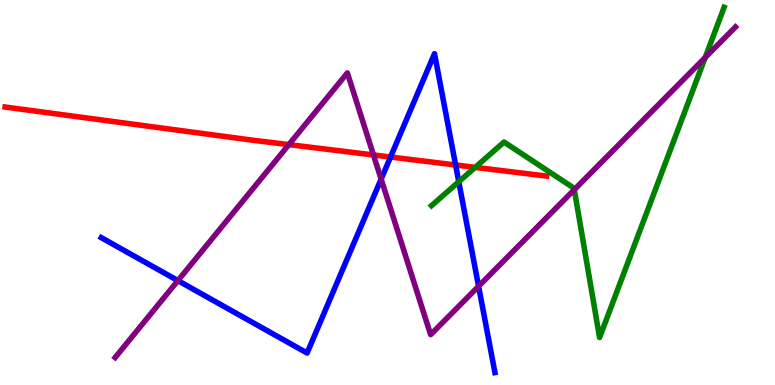[{'lines': ['blue', 'red'], 'intersections': [{'x': 5.04, 'y': 5.92}, {'x': 5.88, 'y': 5.71}]}, {'lines': ['green', 'red'], 'intersections': [{'x': 6.13, 'y': 5.65}]}, {'lines': ['purple', 'red'], 'intersections': [{'x': 3.73, 'y': 6.24}, {'x': 4.82, 'y': 5.98}]}, {'lines': ['blue', 'green'], 'intersections': [{'x': 5.92, 'y': 5.28}]}, {'lines': ['blue', 'purple'], 'intersections': [{'x': 2.3, 'y': 2.71}, {'x': 4.92, 'y': 5.35}, {'x': 6.18, 'y': 2.56}]}, {'lines': ['green', 'purple'], 'intersections': [{'x': 7.41, 'y': 5.07}, {'x': 9.1, 'y': 8.5}]}]